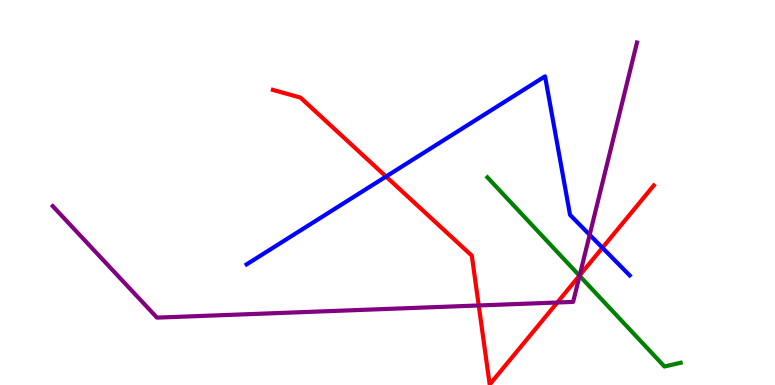[{'lines': ['blue', 'red'], 'intersections': [{'x': 4.98, 'y': 5.41}, {'x': 7.77, 'y': 3.56}]}, {'lines': ['green', 'red'], 'intersections': [{'x': 7.48, 'y': 2.84}]}, {'lines': ['purple', 'red'], 'intersections': [{'x': 6.18, 'y': 2.07}, {'x': 7.19, 'y': 2.14}, {'x': 7.48, 'y': 2.85}]}, {'lines': ['blue', 'green'], 'intersections': []}, {'lines': ['blue', 'purple'], 'intersections': [{'x': 7.61, 'y': 3.9}]}, {'lines': ['green', 'purple'], 'intersections': [{'x': 7.48, 'y': 2.84}]}]